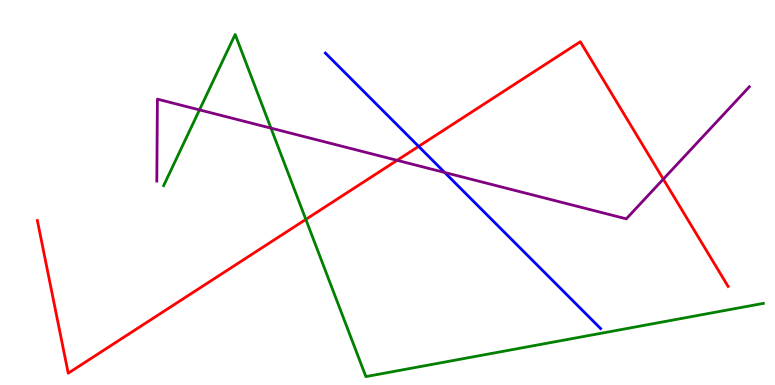[{'lines': ['blue', 'red'], 'intersections': [{'x': 5.4, 'y': 6.2}]}, {'lines': ['green', 'red'], 'intersections': [{'x': 3.95, 'y': 4.3}]}, {'lines': ['purple', 'red'], 'intersections': [{'x': 5.12, 'y': 5.84}, {'x': 8.56, 'y': 5.35}]}, {'lines': ['blue', 'green'], 'intersections': []}, {'lines': ['blue', 'purple'], 'intersections': [{'x': 5.74, 'y': 5.52}]}, {'lines': ['green', 'purple'], 'intersections': [{'x': 2.57, 'y': 7.15}, {'x': 3.5, 'y': 6.67}]}]